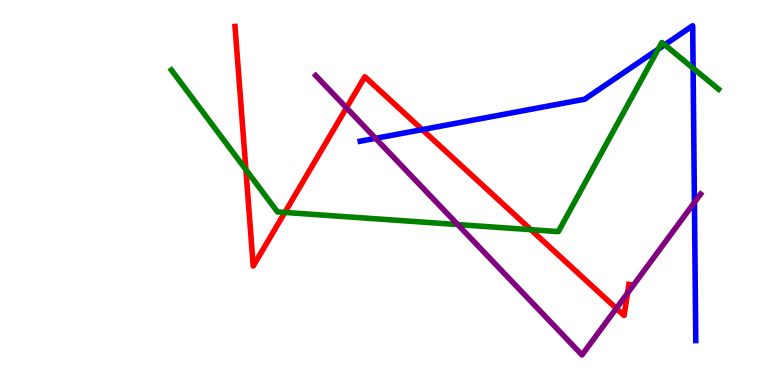[{'lines': ['blue', 'red'], 'intersections': [{'x': 5.45, 'y': 6.63}]}, {'lines': ['green', 'red'], 'intersections': [{'x': 3.17, 'y': 5.59}, {'x': 3.68, 'y': 4.48}, {'x': 6.85, 'y': 4.03}]}, {'lines': ['purple', 'red'], 'intersections': [{'x': 4.47, 'y': 7.2}, {'x': 7.95, 'y': 1.99}, {'x': 8.1, 'y': 2.39}]}, {'lines': ['blue', 'green'], 'intersections': [{'x': 8.49, 'y': 8.72}, {'x': 8.58, 'y': 8.84}, {'x': 8.94, 'y': 8.23}]}, {'lines': ['blue', 'purple'], 'intersections': [{'x': 4.85, 'y': 6.41}, {'x': 8.96, 'y': 4.74}]}, {'lines': ['green', 'purple'], 'intersections': [{'x': 5.91, 'y': 4.17}]}]